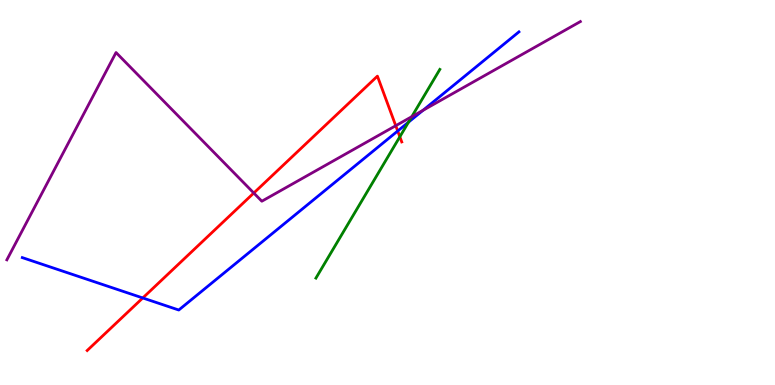[{'lines': ['blue', 'red'], 'intersections': [{'x': 1.84, 'y': 2.26}, {'x': 5.13, 'y': 6.6}]}, {'lines': ['green', 'red'], 'intersections': [{'x': 5.16, 'y': 6.45}]}, {'lines': ['purple', 'red'], 'intersections': [{'x': 3.27, 'y': 4.99}, {'x': 5.11, 'y': 6.74}]}, {'lines': ['blue', 'green'], 'intersections': [{'x': 5.27, 'y': 6.83}]}, {'lines': ['blue', 'purple'], 'intersections': [{'x': 5.46, 'y': 7.13}]}, {'lines': ['green', 'purple'], 'intersections': [{'x': 5.31, 'y': 6.97}]}]